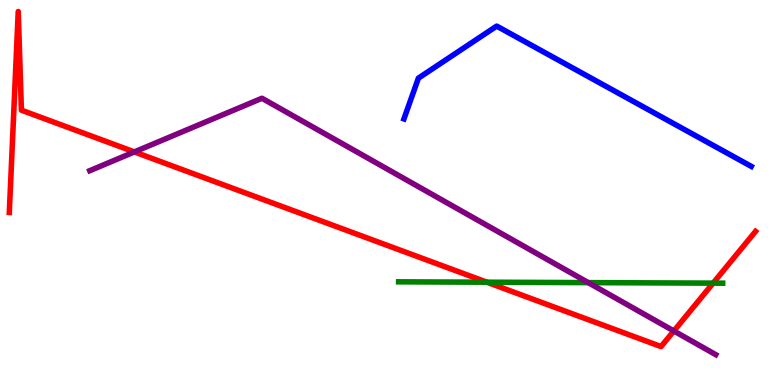[{'lines': ['blue', 'red'], 'intersections': []}, {'lines': ['green', 'red'], 'intersections': [{'x': 6.28, 'y': 2.67}, {'x': 9.2, 'y': 2.65}]}, {'lines': ['purple', 'red'], 'intersections': [{'x': 1.73, 'y': 6.05}, {'x': 8.69, 'y': 1.4}]}, {'lines': ['blue', 'green'], 'intersections': []}, {'lines': ['blue', 'purple'], 'intersections': []}, {'lines': ['green', 'purple'], 'intersections': [{'x': 7.59, 'y': 2.66}]}]